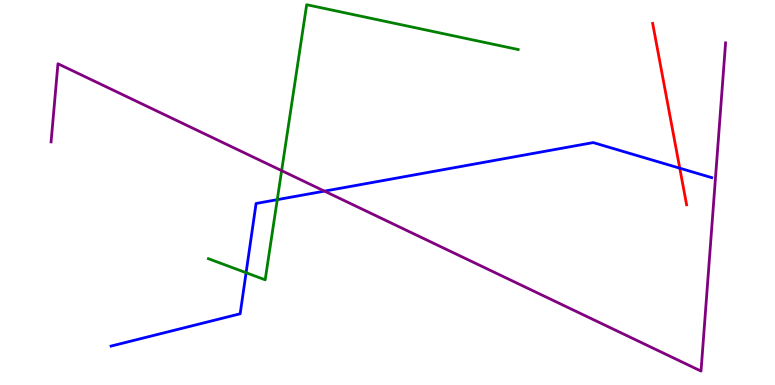[{'lines': ['blue', 'red'], 'intersections': [{'x': 8.77, 'y': 5.63}]}, {'lines': ['green', 'red'], 'intersections': []}, {'lines': ['purple', 'red'], 'intersections': []}, {'lines': ['blue', 'green'], 'intersections': [{'x': 3.18, 'y': 2.92}, {'x': 3.58, 'y': 4.81}]}, {'lines': ['blue', 'purple'], 'intersections': [{'x': 4.19, 'y': 5.04}]}, {'lines': ['green', 'purple'], 'intersections': [{'x': 3.63, 'y': 5.57}]}]